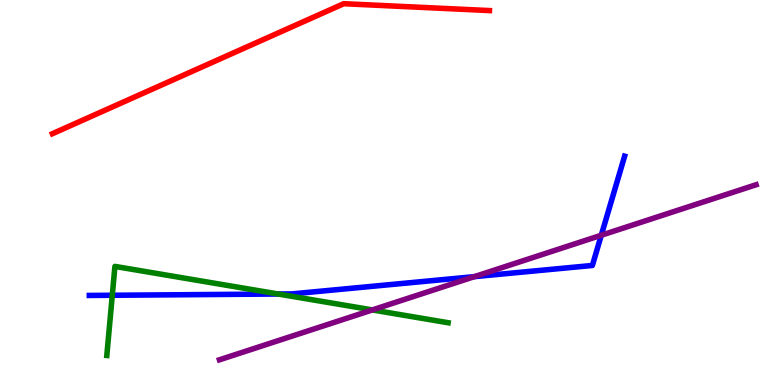[{'lines': ['blue', 'red'], 'intersections': []}, {'lines': ['green', 'red'], 'intersections': []}, {'lines': ['purple', 'red'], 'intersections': []}, {'lines': ['blue', 'green'], 'intersections': [{'x': 1.45, 'y': 2.33}, {'x': 3.59, 'y': 2.36}]}, {'lines': ['blue', 'purple'], 'intersections': [{'x': 6.12, 'y': 2.81}, {'x': 7.76, 'y': 3.89}]}, {'lines': ['green', 'purple'], 'intersections': [{'x': 4.8, 'y': 1.95}]}]